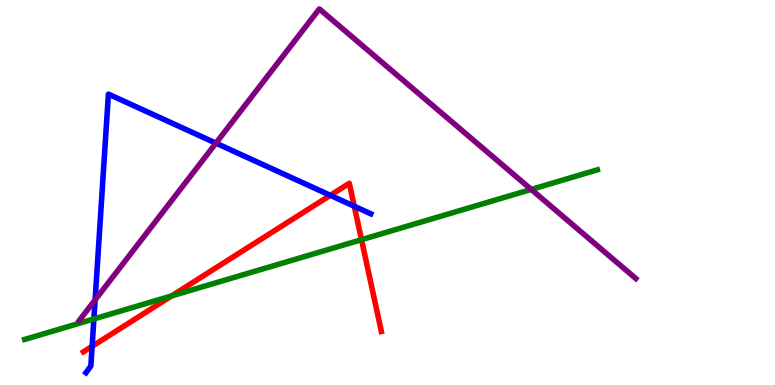[{'lines': ['blue', 'red'], 'intersections': [{'x': 1.19, 'y': 1.0}, {'x': 4.26, 'y': 4.93}, {'x': 4.57, 'y': 4.64}]}, {'lines': ['green', 'red'], 'intersections': [{'x': 2.21, 'y': 2.31}, {'x': 4.66, 'y': 3.77}]}, {'lines': ['purple', 'red'], 'intersections': []}, {'lines': ['blue', 'green'], 'intersections': [{'x': 1.21, 'y': 1.72}]}, {'lines': ['blue', 'purple'], 'intersections': [{'x': 1.23, 'y': 2.21}, {'x': 2.79, 'y': 6.28}]}, {'lines': ['green', 'purple'], 'intersections': [{'x': 6.85, 'y': 5.08}]}]